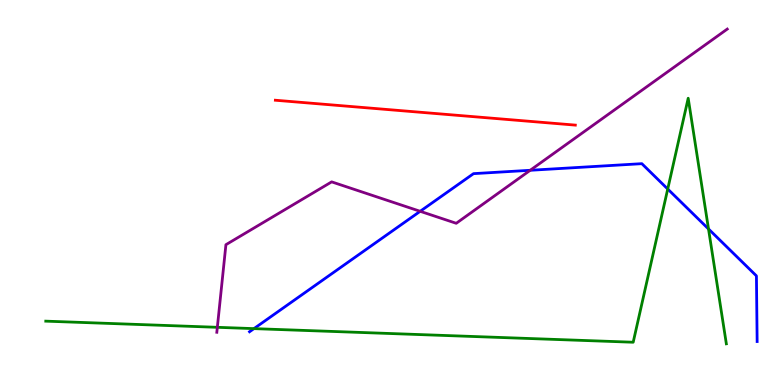[{'lines': ['blue', 'red'], 'intersections': []}, {'lines': ['green', 'red'], 'intersections': []}, {'lines': ['purple', 'red'], 'intersections': []}, {'lines': ['blue', 'green'], 'intersections': [{'x': 3.28, 'y': 1.46}, {'x': 8.62, 'y': 5.09}, {'x': 9.14, 'y': 4.05}]}, {'lines': ['blue', 'purple'], 'intersections': [{'x': 5.42, 'y': 4.51}, {'x': 6.84, 'y': 5.58}]}, {'lines': ['green', 'purple'], 'intersections': [{'x': 2.8, 'y': 1.5}]}]